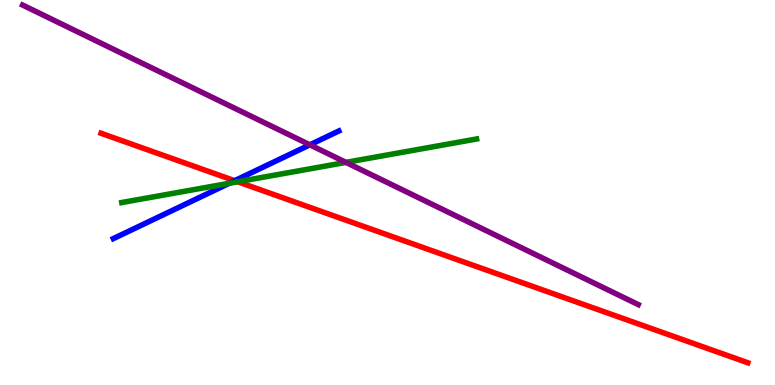[{'lines': ['blue', 'red'], 'intersections': [{'x': 3.03, 'y': 5.31}]}, {'lines': ['green', 'red'], 'intersections': [{'x': 3.07, 'y': 5.28}]}, {'lines': ['purple', 'red'], 'intersections': []}, {'lines': ['blue', 'green'], 'intersections': [{'x': 2.96, 'y': 5.24}]}, {'lines': ['blue', 'purple'], 'intersections': [{'x': 4.0, 'y': 6.24}]}, {'lines': ['green', 'purple'], 'intersections': [{'x': 4.46, 'y': 5.78}]}]